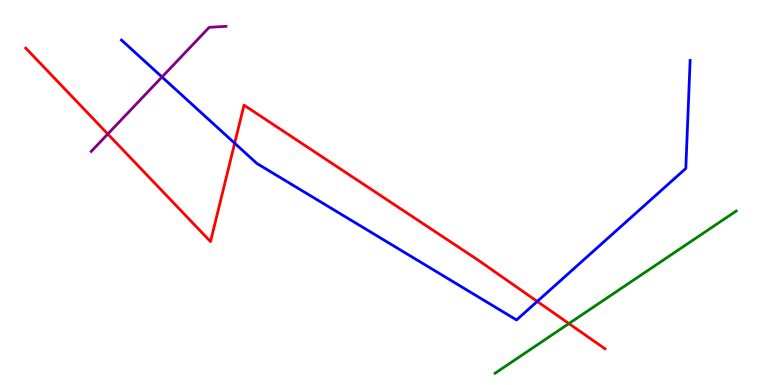[{'lines': ['blue', 'red'], 'intersections': [{'x': 3.03, 'y': 6.28}, {'x': 6.93, 'y': 2.17}]}, {'lines': ['green', 'red'], 'intersections': [{'x': 7.34, 'y': 1.6}]}, {'lines': ['purple', 'red'], 'intersections': [{'x': 1.39, 'y': 6.52}]}, {'lines': ['blue', 'green'], 'intersections': []}, {'lines': ['blue', 'purple'], 'intersections': [{'x': 2.09, 'y': 8.0}]}, {'lines': ['green', 'purple'], 'intersections': []}]